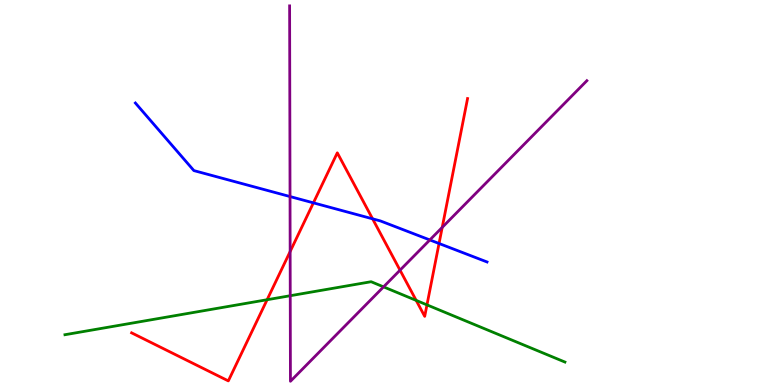[{'lines': ['blue', 'red'], 'intersections': [{'x': 4.04, 'y': 4.73}, {'x': 4.81, 'y': 4.32}, {'x': 5.67, 'y': 3.68}]}, {'lines': ['green', 'red'], 'intersections': [{'x': 3.45, 'y': 2.21}, {'x': 5.37, 'y': 2.2}, {'x': 5.51, 'y': 2.08}]}, {'lines': ['purple', 'red'], 'intersections': [{'x': 3.74, 'y': 3.47}, {'x': 5.16, 'y': 2.98}, {'x': 5.71, 'y': 4.09}]}, {'lines': ['blue', 'green'], 'intersections': []}, {'lines': ['blue', 'purple'], 'intersections': [{'x': 3.74, 'y': 4.89}, {'x': 5.55, 'y': 3.77}]}, {'lines': ['green', 'purple'], 'intersections': [{'x': 3.75, 'y': 2.32}, {'x': 4.95, 'y': 2.55}]}]